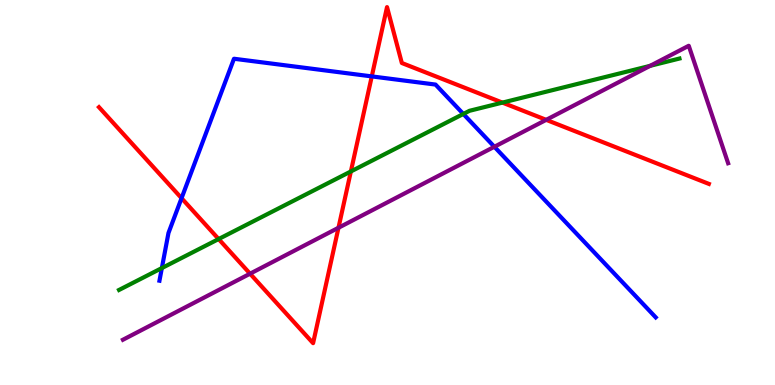[{'lines': ['blue', 'red'], 'intersections': [{'x': 2.34, 'y': 4.85}, {'x': 4.8, 'y': 8.02}]}, {'lines': ['green', 'red'], 'intersections': [{'x': 2.82, 'y': 3.79}, {'x': 4.53, 'y': 5.55}, {'x': 6.48, 'y': 7.33}]}, {'lines': ['purple', 'red'], 'intersections': [{'x': 3.23, 'y': 2.89}, {'x': 4.37, 'y': 4.08}, {'x': 7.05, 'y': 6.89}]}, {'lines': ['blue', 'green'], 'intersections': [{'x': 2.09, 'y': 3.04}, {'x': 5.98, 'y': 7.04}]}, {'lines': ['blue', 'purple'], 'intersections': [{'x': 6.38, 'y': 6.19}]}, {'lines': ['green', 'purple'], 'intersections': [{'x': 8.39, 'y': 8.29}]}]